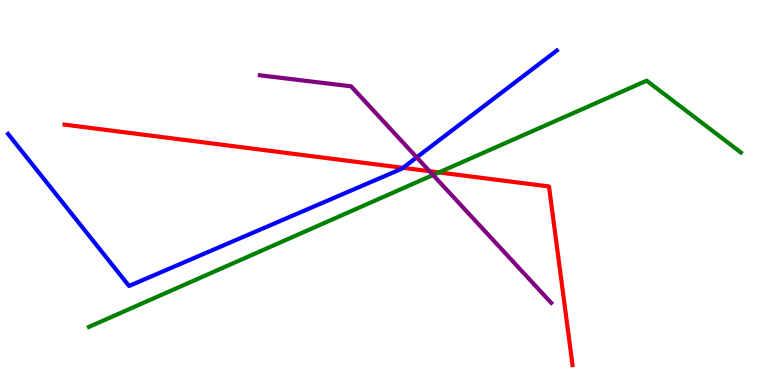[{'lines': ['blue', 'red'], 'intersections': [{'x': 5.2, 'y': 5.64}]}, {'lines': ['green', 'red'], 'intersections': [{'x': 5.66, 'y': 5.52}]}, {'lines': ['purple', 'red'], 'intersections': [{'x': 5.54, 'y': 5.55}]}, {'lines': ['blue', 'green'], 'intersections': []}, {'lines': ['blue', 'purple'], 'intersections': [{'x': 5.38, 'y': 5.91}]}, {'lines': ['green', 'purple'], 'intersections': [{'x': 5.59, 'y': 5.45}]}]